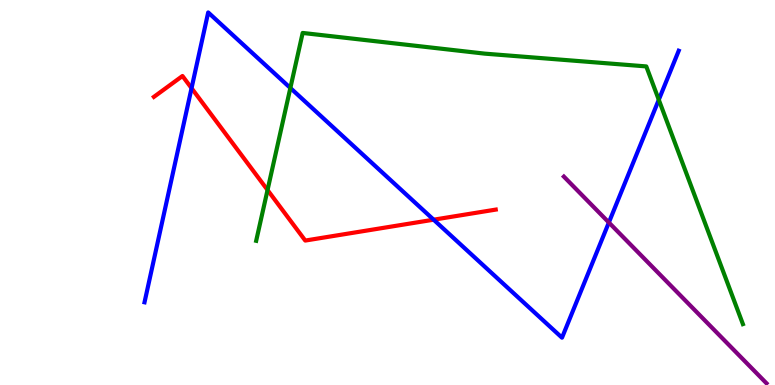[{'lines': ['blue', 'red'], 'intersections': [{'x': 2.47, 'y': 7.71}, {'x': 5.6, 'y': 4.29}]}, {'lines': ['green', 'red'], 'intersections': [{'x': 3.45, 'y': 5.06}]}, {'lines': ['purple', 'red'], 'intersections': []}, {'lines': ['blue', 'green'], 'intersections': [{'x': 3.75, 'y': 7.71}, {'x': 8.5, 'y': 7.41}]}, {'lines': ['blue', 'purple'], 'intersections': [{'x': 7.86, 'y': 4.22}]}, {'lines': ['green', 'purple'], 'intersections': []}]